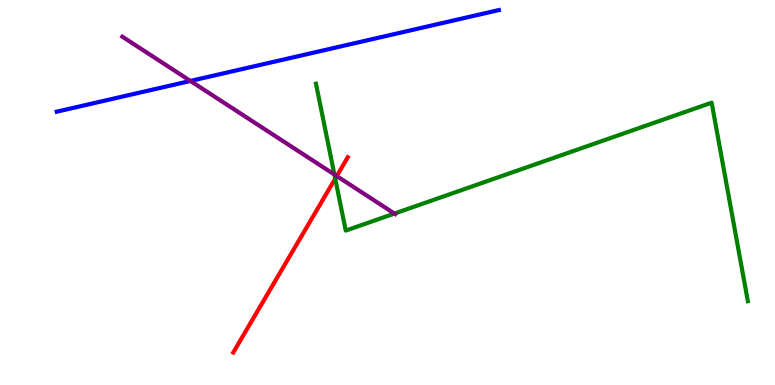[{'lines': ['blue', 'red'], 'intersections': []}, {'lines': ['green', 'red'], 'intersections': [{'x': 4.33, 'y': 5.36}]}, {'lines': ['purple', 'red'], 'intersections': [{'x': 4.35, 'y': 5.43}]}, {'lines': ['blue', 'green'], 'intersections': []}, {'lines': ['blue', 'purple'], 'intersections': [{'x': 2.46, 'y': 7.9}]}, {'lines': ['green', 'purple'], 'intersections': [{'x': 4.31, 'y': 5.47}, {'x': 5.09, 'y': 4.45}]}]